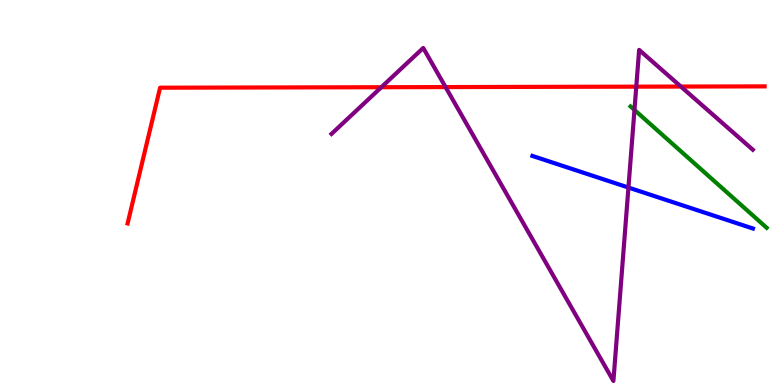[{'lines': ['blue', 'red'], 'intersections': []}, {'lines': ['green', 'red'], 'intersections': []}, {'lines': ['purple', 'red'], 'intersections': [{'x': 4.92, 'y': 7.73}, {'x': 5.75, 'y': 7.74}, {'x': 8.21, 'y': 7.75}, {'x': 8.79, 'y': 7.75}]}, {'lines': ['blue', 'green'], 'intersections': []}, {'lines': ['blue', 'purple'], 'intersections': [{'x': 8.11, 'y': 5.13}]}, {'lines': ['green', 'purple'], 'intersections': [{'x': 8.19, 'y': 7.14}]}]